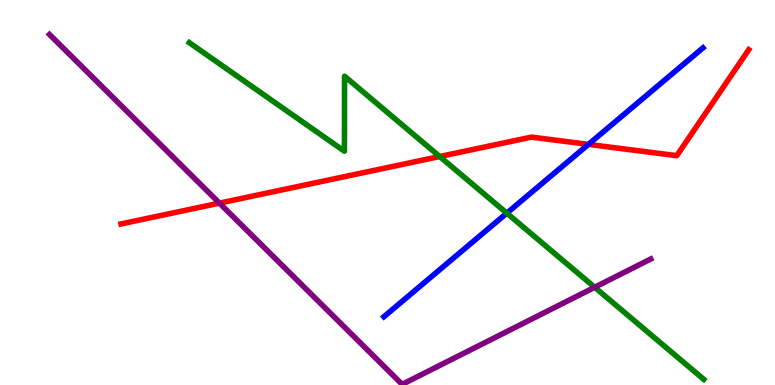[{'lines': ['blue', 'red'], 'intersections': [{'x': 7.59, 'y': 6.25}]}, {'lines': ['green', 'red'], 'intersections': [{'x': 5.67, 'y': 5.93}]}, {'lines': ['purple', 'red'], 'intersections': [{'x': 2.83, 'y': 4.72}]}, {'lines': ['blue', 'green'], 'intersections': [{'x': 6.54, 'y': 4.46}]}, {'lines': ['blue', 'purple'], 'intersections': []}, {'lines': ['green', 'purple'], 'intersections': [{'x': 7.67, 'y': 2.54}]}]